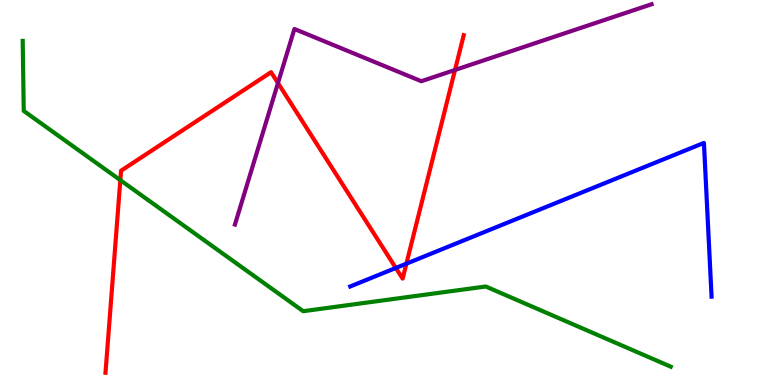[{'lines': ['blue', 'red'], 'intersections': [{'x': 5.11, 'y': 3.04}, {'x': 5.24, 'y': 3.15}]}, {'lines': ['green', 'red'], 'intersections': [{'x': 1.55, 'y': 5.32}]}, {'lines': ['purple', 'red'], 'intersections': [{'x': 3.59, 'y': 7.84}, {'x': 5.87, 'y': 8.18}]}, {'lines': ['blue', 'green'], 'intersections': []}, {'lines': ['blue', 'purple'], 'intersections': []}, {'lines': ['green', 'purple'], 'intersections': []}]